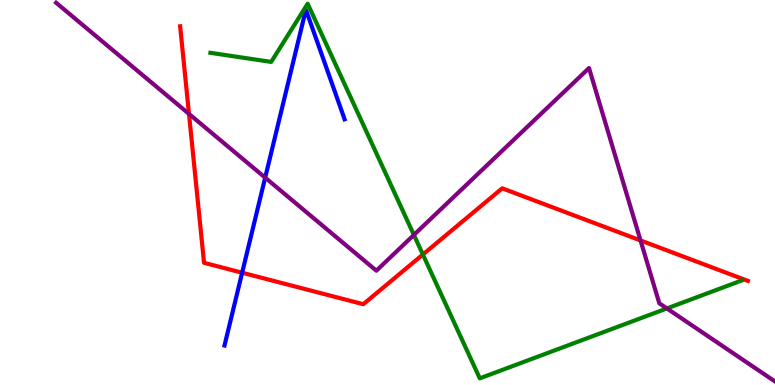[{'lines': ['blue', 'red'], 'intersections': [{'x': 3.12, 'y': 2.92}]}, {'lines': ['green', 'red'], 'intersections': [{'x': 5.46, 'y': 3.39}]}, {'lines': ['purple', 'red'], 'intersections': [{'x': 2.44, 'y': 7.04}, {'x': 8.26, 'y': 3.75}]}, {'lines': ['blue', 'green'], 'intersections': []}, {'lines': ['blue', 'purple'], 'intersections': [{'x': 3.42, 'y': 5.39}]}, {'lines': ['green', 'purple'], 'intersections': [{'x': 5.34, 'y': 3.9}, {'x': 8.61, 'y': 1.99}]}]